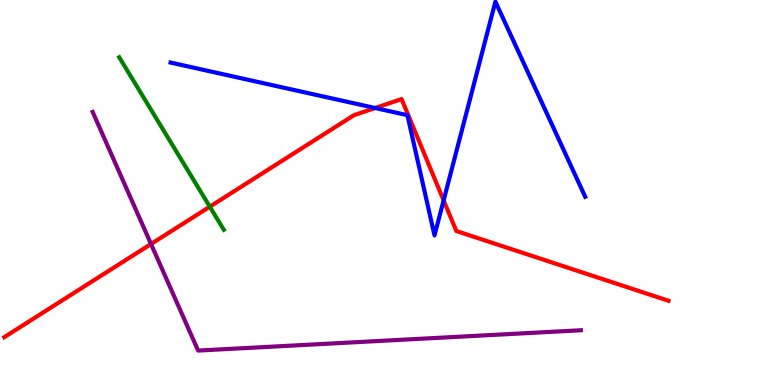[{'lines': ['blue', 'red'], 'intersections': [{'x': 4.84, 'y': 7.19}, {'x': 5.72, 'y': 4.79}]}, {'lines': ['green', 'red'], 'intersections': [{'x': 2.71, 'y': 4.63}]}, {'lines': ['purple', 'red'], 'intersections': [{'x': 1.95, 'y': 3.66}]}, {'lines': ['blue', 'green'], 'intersections': []}, {'lines': ['blue', 'purple'], 'intersections': []}, {'lines': ['green', 'purple'], 'intersections': []}]